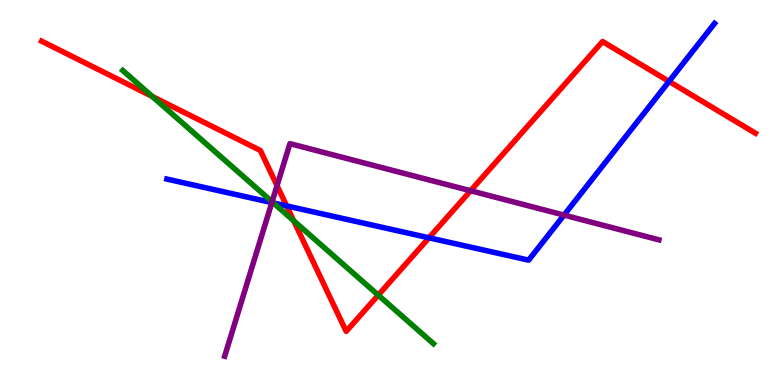[{'lines': ['blue', 'red'], 'intersections': [{'x': 3.7, 'y': 4.65}, {'x': 5.53, 'y': 3.82}, {'x': 8.63, 'y': 7.89}]}, {'lines': ['green', 'red'], 'intersections': [{'x': 1.97, 'y': 7.49}, {'x': 3.79, 'y': 4.26}, {'x': 4.88, 'y': 2.33}]}, {'lines': ['purple', 'red'], 'intersections': [{'x': 3.57, 'y': 5.18}, {'x': 6.07, 'y': 5.05}]}, {'lines': ['blue', 'green'], 'intersections': [{'x': 3.53, 'y': 4.73}]}, {'lines': ['blue', 'purple'], 'intersections': [{'x': 3.51, 'y': 4.74}, {'x': 7.28, 'y': 4.41}]}, {'lines': ['green', 'purple'], 'intersections': [{'x': 3.51, 'y': 4.76}]}]